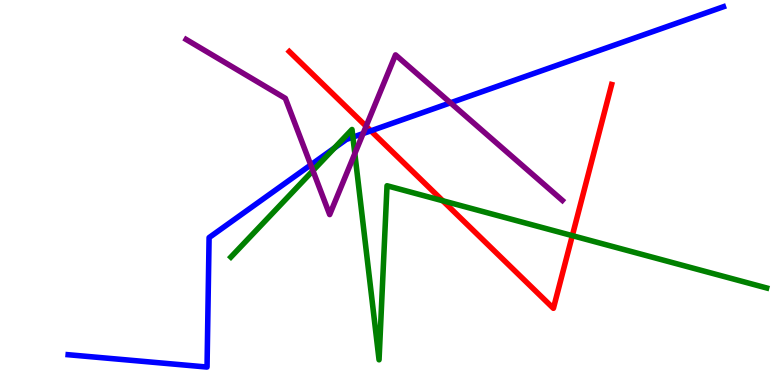[{'lines': ['blue', 'red'], 'intersections': [{'x': 4.79, 'y': 6.6}]}, {'lines': ['green', 'red'], 'intersections': [{'x': 5.71, 'y': 4.79}, {'x': 7.38, 'y': 3.88}]}, {'lines': ['purple', 'red'], 'intersections': [{'x': 4.72, 'y': 6.72}]}, {'lines': ['blue', 'green'], 'intersections': [{'x': 4.32, 'y': 6.16}, {'x': 4.55, 'y': 6.44}]}, {'lines': ['blue', 'purple'], 'intersections': [{'x': 4.01, 'y': 5.72}, {'x': 4.69, 'y': 6.53}, {'x': 5.81, 'y': 7.33}]}, {'lines': ['green', 'purple'], 'intersections': [{'x': 4.04, 'y': 5.57}, {'x': 4.58, 'y': 6.01}]}]